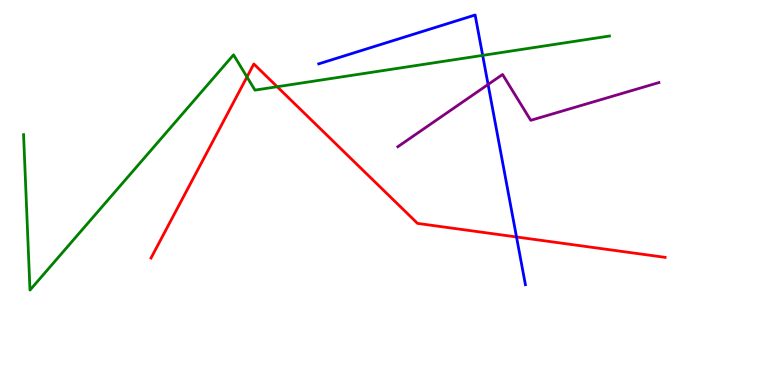[{'lines': ['blue', 'red'], 'intersections': [{'x': 6.66, 'y': 3.84}]}, {'lines': ['green', 'red'], 'intersections': [{'x': 3.19, 'y': 8.0}, {'x': 3.58, 'y': 7.75}]}, {'lines': ['purple', 'red'], 'intersections': []}, {'lines': ['blue', 'green'], 'intersections': [{'x': 6.23, 'y': 8.56}]}, {'lines': ['blue', 'purple'], 'intersections': [{'x': 6.3, 'y': 7.81}]}, {'lines': ['green', 'purple'], 'intersections': []}]